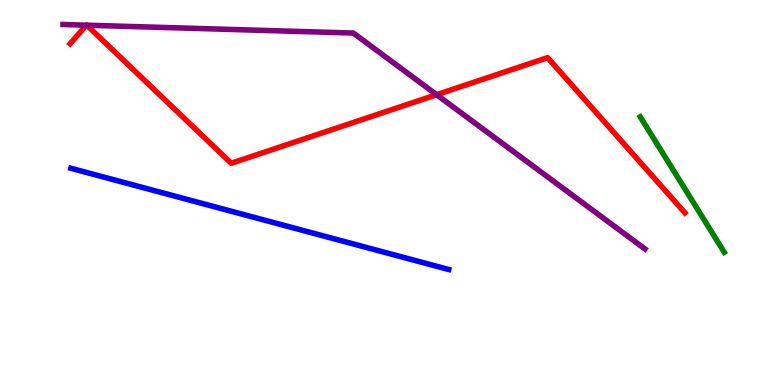[{'lines': ['blue', 'red'], 'intersections': []}, {'lines': ['green', 'red'], 'intersections': []}, {'lines': ['purple', 'red'], 'intersections': [{'x': 1.11, 'y': 9.35}, {'x': 1.12, 'y': 9.35}, {'x': 5.63, 'y': 7.54}]}, {'lines': ['blue', 'green'], 'intersections': []}, {'lines': ['blue', 'purple'], 'intersections': []}, {'lines': ['green', 'purple'], 'intersections': []}]